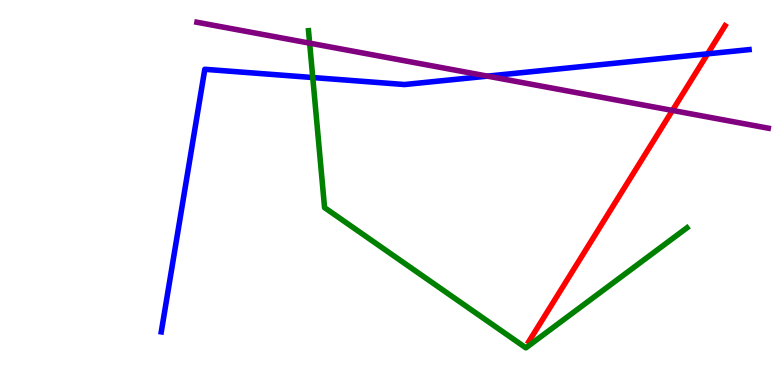[{'lines': ['blue', 'red'], 'intersections': [{'x': 9.13, 'y': 8.6}]}, {'lines': ['green', 'red'], 'intersections': []}, {'lines': ['purple', 'red'], 'intersections': [{'x': 8.68, 'y': 7.13}]}, {'lines': ['blue', 'green'], 'intersections': [{'x': 4.04, 'y': 7.99}]}, {'lines': ['blue', 'purple'], 'intersections': [{'x': 6.29, 'y': 8.02}]}, {'lines': ['green', 'purple'], 'intersections': [{'x': 4.0, 'y': 8.88}]}]